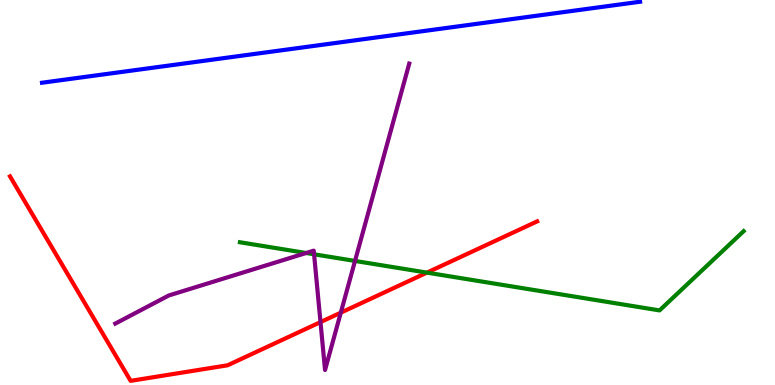[{'lines': ['blue', 'red'], 'intersections': []}, {'lines': ['green', 'red'], 'intersections': [{'x': 5.51, 'y': 2.92}]}, {'lines': ['purple', 'red'], 'intersections': [{'x': 4.14, 'y': 1.63}, {'x': 4.4, 'y': 1.88}]}, {'lines': ['blue', 'green'], 'intersections': []}, {'lines': ['blue', 'purple'], 'intersections': []}, {'lines': ['green', 'purple'], 'intersections': [{'x': 3.95, 'y': 3.43}, {'x': 4.05, 'y': 3.39}, {'x': 4.58, 'y': 3.22}]}]